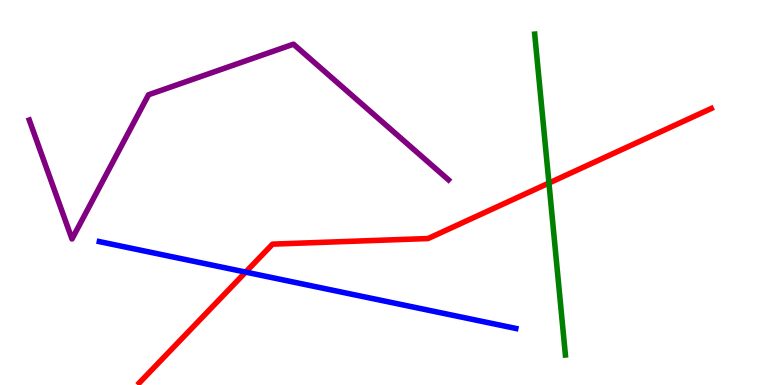[{'lines': ['blue', 'red'], 'intersections': [{'x': 3.17, 'y': 2.93}]}, {'lines': ['green', 'red'], 'intersections': [{'x': 7.08, 'y': 5.25}]}, {'lines': ['purple', 'red'], 'intersections': []}, {'lines': ['blue', 'green'], 'intersections': []}, {'lines': ['blue', 'purple'], 'intersections': []}, {'lines': ['green', 'purple'], 'intersections': []}]